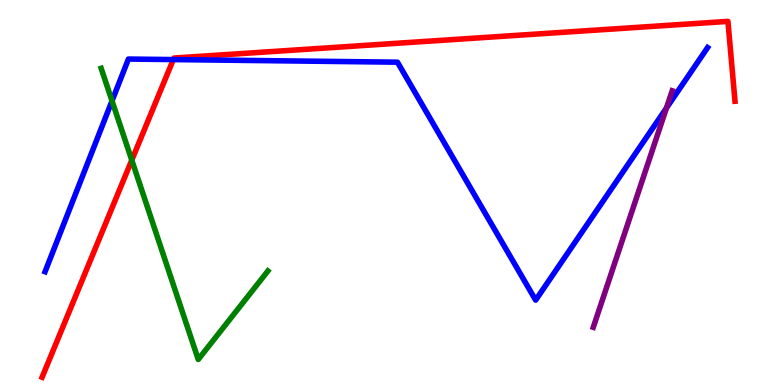[{'lines': ['blue', 'red'], 'intersections': [{'x': 2.24, 'y': 8.45}]}, {'lines': ['green', 'red'], 'intersections': [{'x': 1.7, 'y': 5.84}]}, {'lines': ['purple', 'red'], 'intersections': []}, {'lines': ['blue', 'green'], 'intersections': [{'x': 1.45, 'y': 7.38}]}, {'lines': ['blue', 'purple'], 'intersections': [{'x': 8.6, 'y': 7.19}]}, {'lines': ['green', 'purple'], 'intersections': []}]